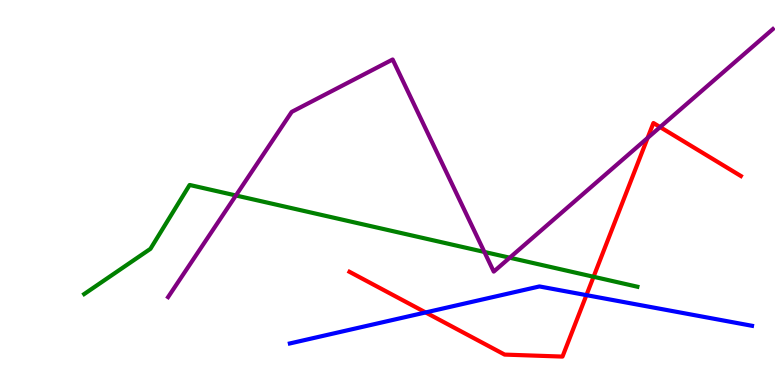[{'lines': ['blue', 'red'], 'intersections': [{'x': 5.49, 'y': 1.88}, {'x': 7.57, 'y': 2.33}]}, {'lines': ['green', 'red'], 'intersections': [{'x': 7.66, 'y': 2.81}]}, {'lines': ['purple', 'red'], 'intersections': [{'x': 8.36, 'y': 6.42}, {'x': 8.52, 'y': 6.7}]}, {'lines': ['blue', 'green'], 'intersections': []}, {'lines': ['blue', 'purple'], 'intersections': []}, {'lines': ['green', 'purple'], 'intersections': [{'x': 3.04, 'y': 4.92}, {'x': 6.25, 'y': 3.46}, {'x': 6.58, 'y': 3.31}]}]